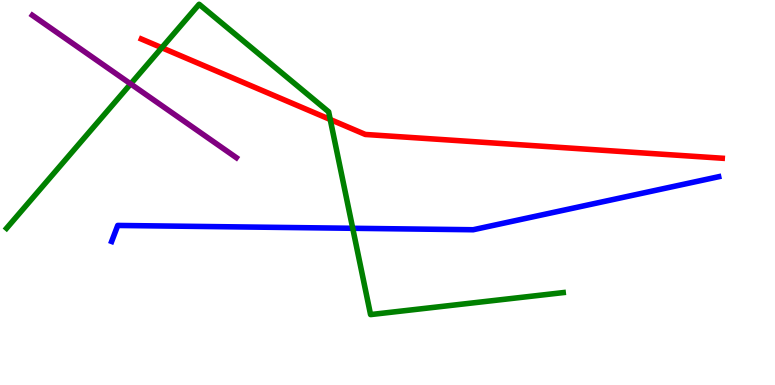[{'lines': ['blue', 'red'], 'intersections': []}, {'lines': ['green', 'red'], 'intersections': [{'x': 2.09, 'y': 8.76}, {'x': 4.26, 'y': 6.9}]}, {'lines': ['purple', 'red'], 'intersections': []}, {'lines': ['blue', 'green'], 'intersections': [{'x': 4.55, 'y': 4.07}]}, {'lines': ['blue', 'purple'], 'intersections': []}, {'lines': ['green', 'purple'], 'intersections': [{'x': 1.69, 'y': 7.82}]}]